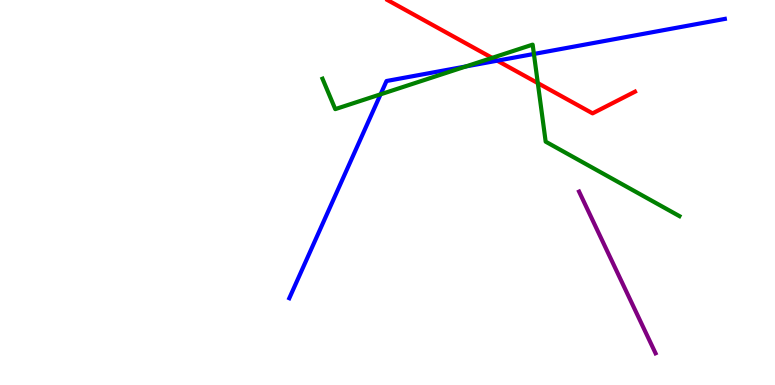[{'lines': ['blue', 'red'], 'intersections': [{'x': 6.42, 'y': 8.42}]}, {'lines': ['green', 'red'], 'intersections': [{'x': 6.35, 'y': 8.5}, {'x': 6.94, 'y': 7.84}]}, {'lines': ['purple', 'red'], 'intersections': []}, {'lines': ['blue', 'green'], 'intersections': [{'x': 4.91, 'y': 7.55}, {'x': 6.01, 'y': 8.27}, {'x': 6.89, 'y': 8.6}]}, {'lines': ['blue', 'purple'], 'intersections': []}, {'lines': ['green', 'purple'], 'intersections': []}]